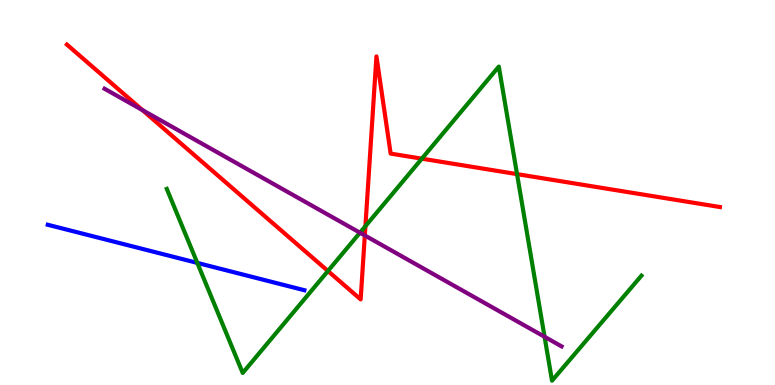[{'lines': ['blue', 'red'], 'intersections': []}, {'lines': ['green', 'red'], 'intersections': [{'x': 4.23, 'y': 2.96}, {'x': 4.72, 'y': 4.13}, {'x': 5.44, 'y': 5.88}, {'x': 6.67, 'y': 5.48}]}, {'lines': ['purple', 'red'], 'intersections': [{'x': 1.84, 'y': 7.14}, {'x': 4.71, 'y': 3.88}]}, {'lines': ['blue', 'green'], 'intersections': [{'x': 2.55, 'y': 3.17}]}, {'lines': ['blue', 'purple'], 'intersections': []}, {'lines': ['green', 'purple'], 'intersections': [{'x': 4.64, 'y': 3.96}, {'x': 7.03, 'y': 1.25}]}]